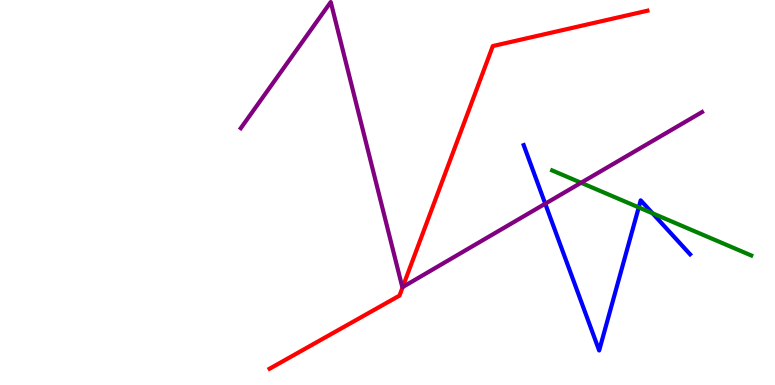[{'lines': ['blue', 'red'], 'intersections': []}, {'lines': ['green', 'red'], 'intersections': []}, {'lines': ['purple', 'red'], 'intersections': [{'x': 5.2, 'y': 2.54}]}, {'lines': ['blue', 'green'], 'intersections': [{'x': 8.24, 'y': 4.61}, {'x': 8.42, 'y': 4.46}]}, {'lines': ['blue', 'purple'], 'intersections': [{'x': 7.04, 'y': 4.71}]}, {'lines': ['green', 'purple'], 'intersections': [{'x': 7.5, 'y': 5.25}]}]